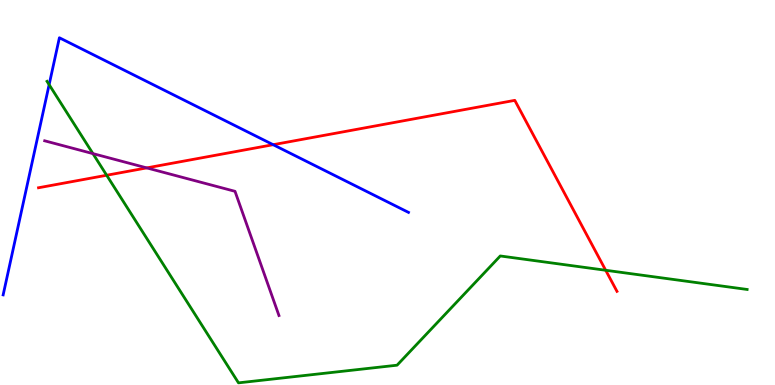[{'lines': ['blue', 'red'], 'intersections': [{'x': 3.52, 'y': 6.24}]}, {'lines': ['green', 'red'], 'intersections': [{'x': 1.38, 'y': 5.45}, {'x': 7.82, 'y': 2.98}]}, {'lines': ['purple', 'red'], 'intersections': [{'x': 1.89, 'y': 5.64}]}, {'lines': ['blue', 'green'], 'intersections': [{'x': 0.634, 'y': 7.8}]}, {'lines': ['blue', 'purple'], 'intersections': []}, {'lines': ['green', 'purple'], 'intersections': [{'x': 1.2, 'y': 6.01}]}]